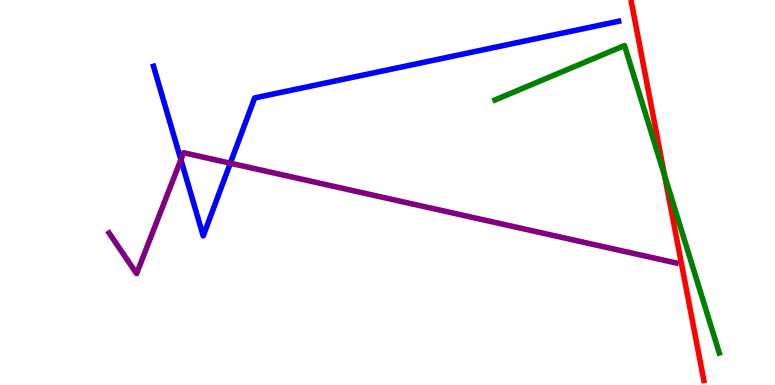[{'lines': ['blue', 'red'], 'intersections': []}, {'lines': ['green', 'red'], 'intersections': [{'x': 8.58, 'y': 5.44}]}, {'lines': ['purple', 'red'], 'intersections': []}, {'lines': ['blue', 'green'], 'intersections': []}, {'lines': ['blue', 'purple'], 'intersections': [{'x': 2.33, 'y': 5.85}, {'x': 2.97, 'y': 5.76}]}, {'lines': ['green', 'purple'], 'intersections': []}]